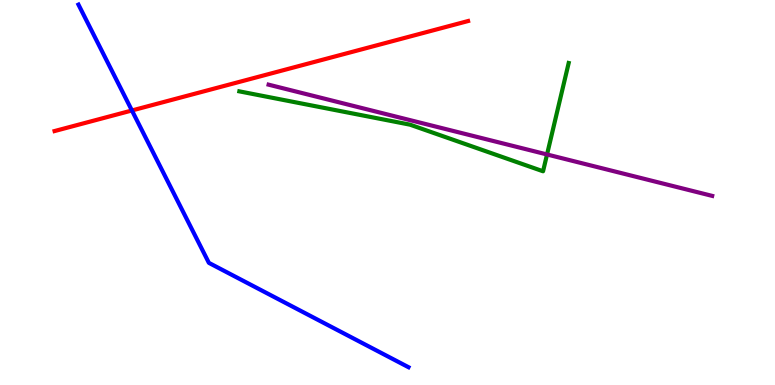[{'lines': ['blue', 'red'], 'intersections': [{'x': 1.7, 'y': 7.13}]}, {'lines': ['green', 'red'], 'intersections': []}, {'lines': ['purple', 'red'], 'intersections': []}, {'lines': ['blue', 'green'], 'intersections': []}, {'lines': ['blue', 'purple'], 'intersections': []}, {'lines': ['green', 'purple'], 'intersections': [{'x': 7.06, 'y': 5.99}]}]